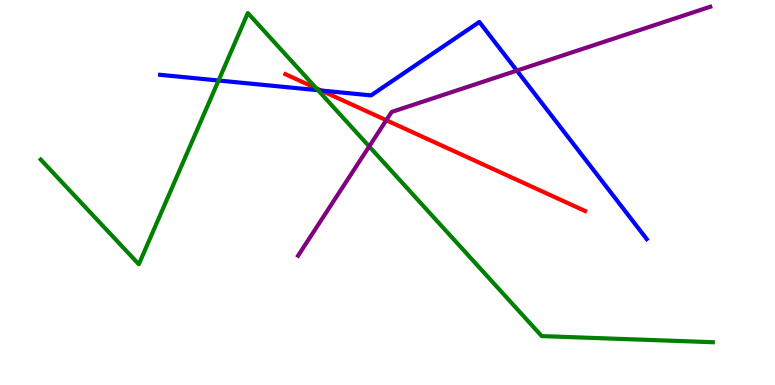[{'lines': ['blue', 'red'], 'intersections': [{'x': 4.14, 'y': 7.65}]}, {'lines': ['green', 'red'], 'intersections': [{'x': 4.08, 'y': 7.71}]}, {'lines': ['purple', 'red'], 'intersections': [{'x': 4.98, 'y': 6.88}]}, {'lines': ['blue', 'green'], 'intersections': [{'x': 2.82, 'y': 7.91}, {'x': 4.1, 'y': 7.66}]}, {'lines': ['blue', 'purple'], 'intersections': [{'x': 6.67, 'y': 8.17}]}, {'lines': ['green', 'purple'], 'intersections': [{'x': 4.76, 'y': 6.2}]}]